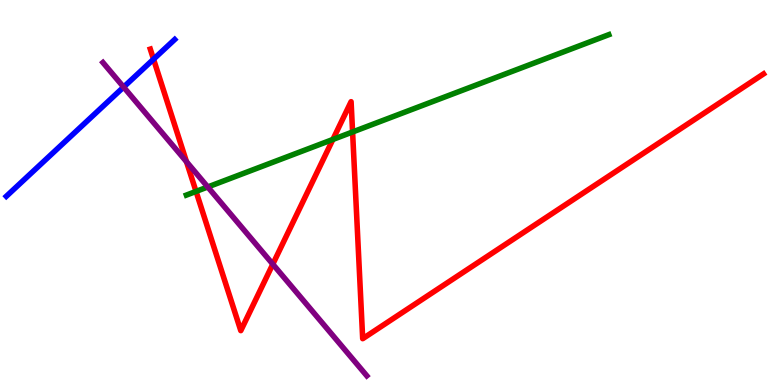[{'lines': ['blue', 'red'], 'intersections': [{'x': 1.98, 'y': 8.46}]}, {'lines': ['green', 'red'], 'intersections': [{'x': 2.53, 'y': 5.03}, {'x': 4.3, 'y': 6.38}, {'x': 4.55, 'y': 6.57}]}, {'lines': ['purple', 'red'], 'intersections': [{'x': 2.41, 'y': 5.8}, {'x': 3.52, 'y': 3.14}]}, {'lines': ['blue', 'green'], 'intersections': []}, {'lines': ['blue', 'purple'], 'intersections': [{'x': 1.59, 'y': 7.74}]}, {'lines': ['green', 'purple'], 'intersections': [{'x': 2.68, 'y': 5.14}]}]